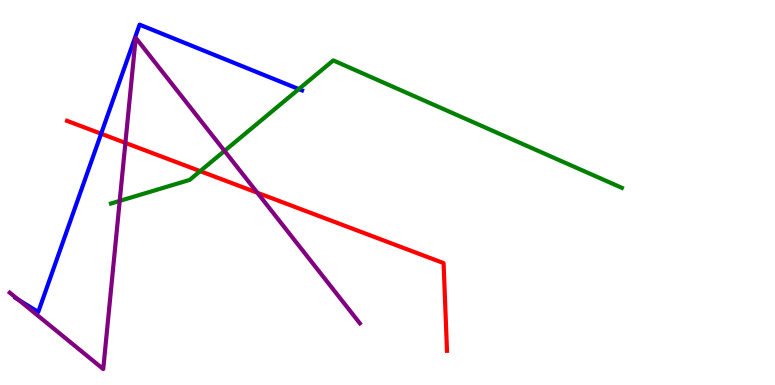[{'lines': ['blue', 'red'], 'intersections': [{'x': 1.3, 'y': 6.53}]}, {'lines': ['green', 'red'], 'intersections': [{'x': 2.58, 'y': 5.55}]}, {'lines': ['purple', 'red'], 'intersections': [{'x': 1.62, 'y': 6.29}, {'x': 3.32, 'y': 4.99}]}, {'lines': ['blue', 'green'], 'intersections': [{'x': 3.86, 'y': 7.69}]}, {'lines': ['blue', 'purple'], 'intersections': [{'x': 0.24, 'y': 2.21}]}, {'lines': ['green', 'purple'], 'intersections': [{'x': 1.54, 'y': 4.78}, {'x': 2.9, 'y': 6.08}]}]